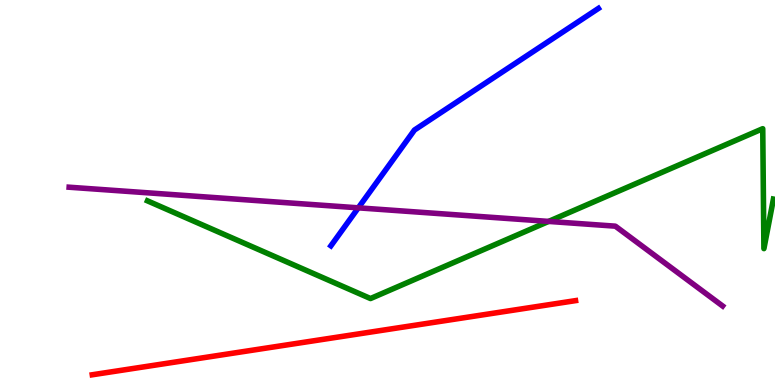[{'lines': ['blue', 'red'], 'intersections': []}, {'lines': ['green', 'red'], 'intersections': []}, {'lines': ['purple', 'red'], 'intersections': []}, {'lines': ['blue', 'green'], 'intersections': []}, {'lines': ['blue', 'purple'], 'intersections': [{'x': 4.62, 'y': 4.6}]}, {'lines': ['green', 'purple'], 'intersections': [{'x': 7.08, 'y': 4.25}]}]